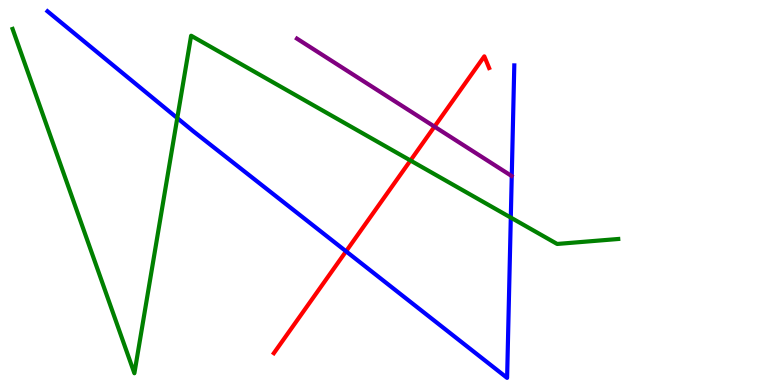[{'lines': ['blue', 'red'], 'intersections': [{'x': 4.47, 'y': 3.47}]}, {'lines': ['green', 'red'], 'intersections': [{'x': 5.3, 'y': 5.83}]}, {'lines': ['purple', 'red'], 'intersections': [{'x': 5.61, 'y': 6.71}]}, {'lines': ['blue', 'green'], 'intersections': [{'x': 2.29, 'y': 6.93}, {'x': 6.59, 'y': 4.35}]}, {'lines': ['blue', 'purple'], 'intersections': []}, {'lines': ['green', 'purple'], 'intersections': []}]